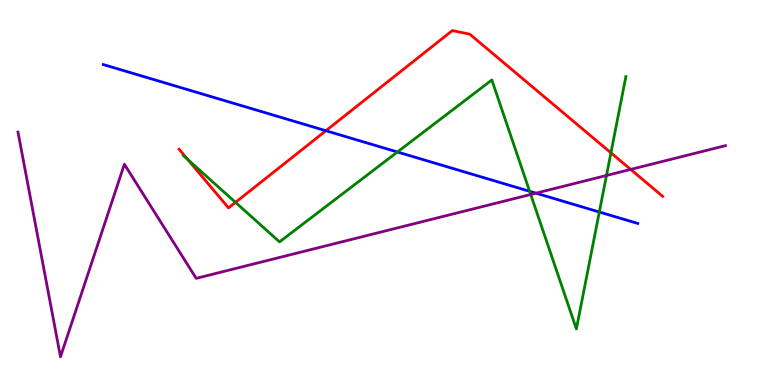[{'lines': ['blue', 'red'], 'intersections': [{'x': 4.21, 'y': 6.6}]}, {'lines': ['green', 'red'], 'intersections': [{'x': 2.42, 'y': 5.86}, {'x': 3.04, 'y': 4.74}, {'x': 7.88, 'y': 6.03}]}, {'lines': ['purple', 'red'], 'intersections': [{'x': 8.14, 'y': 5.6}]}, {'lines': ['blue', 'green'], 'intersections': [{'x': 5.13, 'y': 6.05}, {'x': 6.83, 'y': 5.03}, {'x': 7.73, 'y': 4.49}]}, {'lines': ['blue', 'purple'], 'intersections': [{'x': 6.92, 'y': 4.98}]}, {'lines': ['green', 'purple'], 'intersections': [{'x': 6.85, 'y': 4.95}, {'x': 7.83, 'y': 5.44}]}]